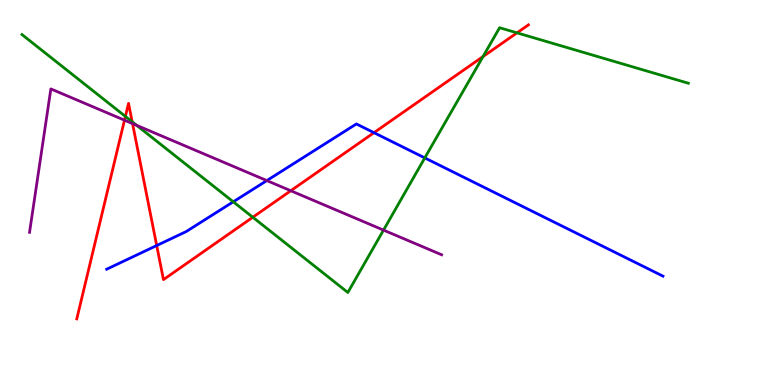[{'lines': ['blue', 'red'], 'intersections': [{'x': 2.02, 'y': 3.62}, {'x': 4.83, 'y': 6.55}]}, {'lines': ['green', 'red'], 'intersections': [{'x': 1.62, 'y': 6.98}, {'x': 1.71, 'y': 6.84}, {'x': 3.26, 'y': 4.36}, {'x': 6.23, 'y': 8.53}, {'x': 6.67, 'y': 9.15}]}, {'lines': ['purple', 'red'], 'intersections': [{'x': 1.61, 'y': 6.88}, {'x': 1.71, 'y': 6.79}, {'x': 3.75, 'y': 5.05}]}, {'lines': ['blue', 'green'], 'intersections': [{'x': 3.01, 'y': 4.76}, {'x': 5.48, 'y': 5.9}]}, {'lines': ['blue', 'purple'], 'intersections': [{'x': 3.44, 'y': 5.31}]}, {'lines': ['green', 'purple'], 'intersections': [{'x': 1.76, 'y': 6.74}, {'x': 4.95, 'y': 4.02}]}]